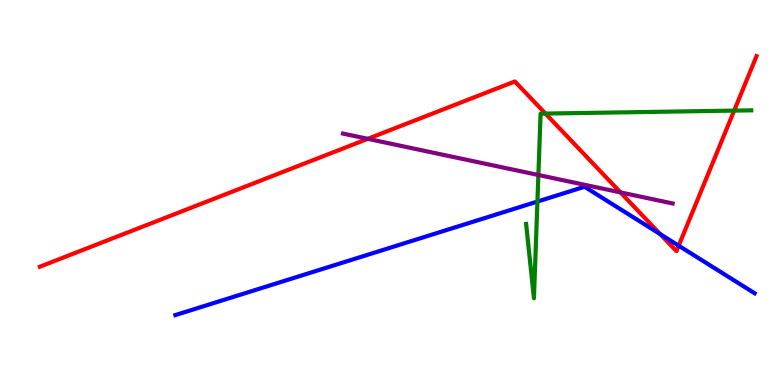[{'lines': ['blue', 'red'], 'intersections': [{'x': 8.52, 'y': 3.92}, {'x': 8.76, 'y': 3.62}]}, {'lines': ['green', 'red'], 'intersections': [{'x': 7.04, 'y': 7.05}, {'x': 9.47, 'y': 7.13}]}, {'lines': ['purple', 'red'], 'intersections': [{'x': 4.75, 'y': 6.39}, {'x': 8.01, 'y': 5.0}]}, {'lines': ['blue', 'green'], 'intersections': [{'x': 6.93, 'y': 4.76}]}, {'lines': ['blue', 'purple'], 'intersections': []}, {'lines': ['green', 'purple'], 'intersections': [{'x': 6.95, 'y': 5.45}]}]